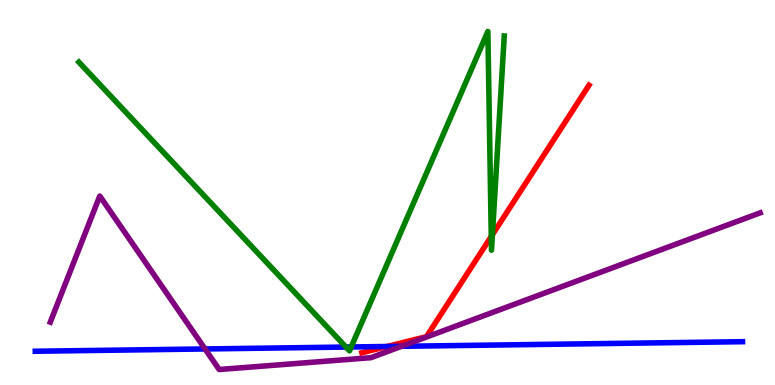[{'lines': ['blue', 'red'], 'intersections': [{'x': 4.99, 'y': 1.0}]}, {'lines': ['green', 'red'], 'intersections': [{'x': 6.34, 'y': 3.86}, {'x': 6.35, 'y': 3.91}]}, {'lines': ['purple', 'red'], 'intersections': []}, {'lines': ['blue', 'green'], 'intersections': [{'x': 4.46, 'y': 0.986}, {'x': 4.53, 'y': 0.987}]}, {'lines': ['blue', 'purple'], 'intersections': [{'x': 2.65, 'y': 0.936}, {'x': 5.18, 'y': 1.01}]}, {'lines': ['green', 'purple'], 'intersections': []}]